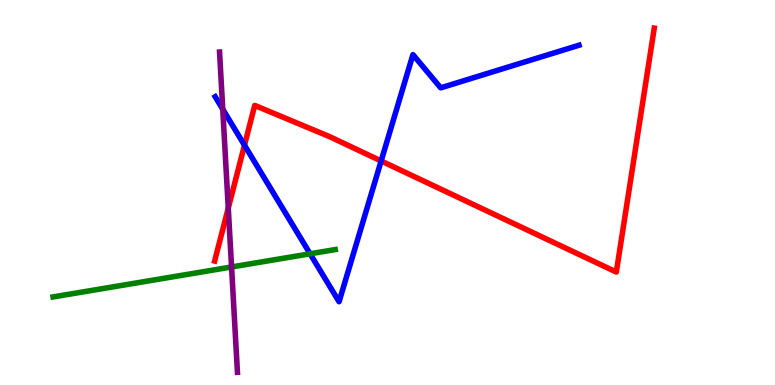[{'lines': ['blue', 'red'], 'intersections': [{'x': 3.15, 'y': 6.23}, {'x': 4.92, 'y': 5.82}]}, {'lines': ['green', 'red'], 'intersections': []}, {'lines': ['purple', 'red'], 'intersections': [{'x': 2.95, 'y': 4.59}]}, {'lines': ['blue', 'green'], 'intersections': [{'x': 4.0, 'y': 3.41}]}, {'lines': ['blue', 'purple'], 'intersections': [{'x': 2.87, 'y': 7.16}]}, {'lines': ['green', 'purple'], 'intersections': [{'x': 2.99, 'y': 3.07}]}]